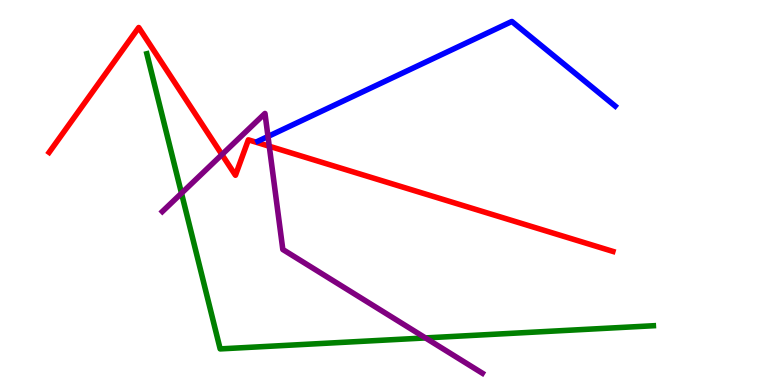[{'lines': ['blue', 'red'], 'intersections': []}, {'lines': ['green', 'red'], 'intersections': []}, {'lines': ['purple', 'red'], 'intersections': [{'x': 2.86, 'y': 5.98}, {'x': 3.47, 'y': 6.2}]}, {'lines': ['blue', 'green'], 'intersections': []}, {'lines': ['blue', 'purple'], 'intersections': [{'x': 3.46, 'y': 6.46}]}, {'lines': ['green', 'purple'], 'intersections': [{'x': 2.34, 'y': 4.98}, {'x': 5.49, 'y': 1.22}]}]